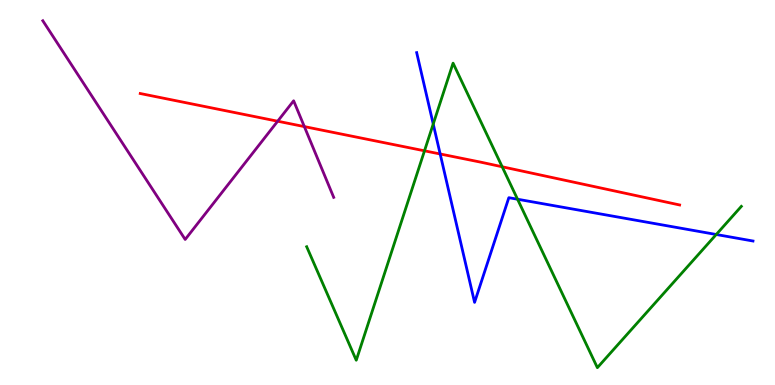[{'lines': ['blue', 'red'], 'intersections': [{'x': 5.68, 'y': 6.0}]}, {'lines': ['green', 'red'], 'intersections': [{'x': 5.48, 'y': 6.08}, {'x': 6.48, 'y': 5.67}]}, {'lines': ['purple', 'red'], 'intersections': [{'x': 3.58, 'y': 6.85}, {'x': 3.93, 'y': 6.71}]}, {'lines': ['blue', 'green'], 'intersections': [{'x': 5.59, 'y': 6.78}, {'x': 6.68, 'y': 4.83}, {'x': 9.24, 'y': 3.91}]}, {'lines': ['blue', 'purple'], 'intersections': []}, {'lines': ['green', 'purple'], 'intersections': []}]